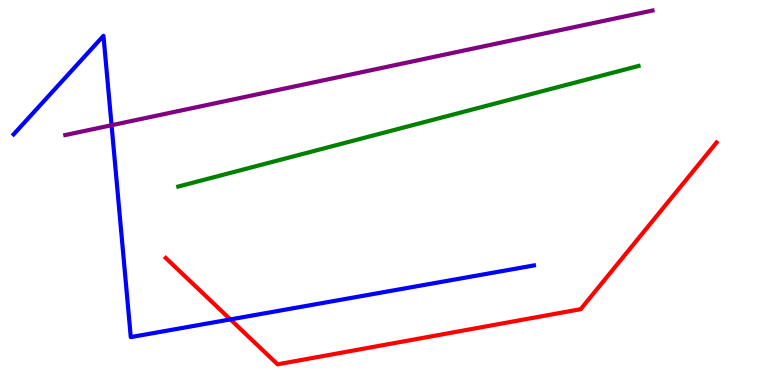[{'lines': ['blue', 'red'], 'intersections': [{'x': 2.97, 'y': 1.7}]}, {'lines': ['green', 'red'], 'intersections': []}, {'lines': ['purple', 'red'], 'intersections': []}, {'lines': ['blue', 'green'], 'intersections': []}, {'lines': ['blue', 'purple'], 'intersections': [{'x': 1.44, 'y': 6.75}]}, {'lines': ['green', 'purple'], 'intersections': []}]